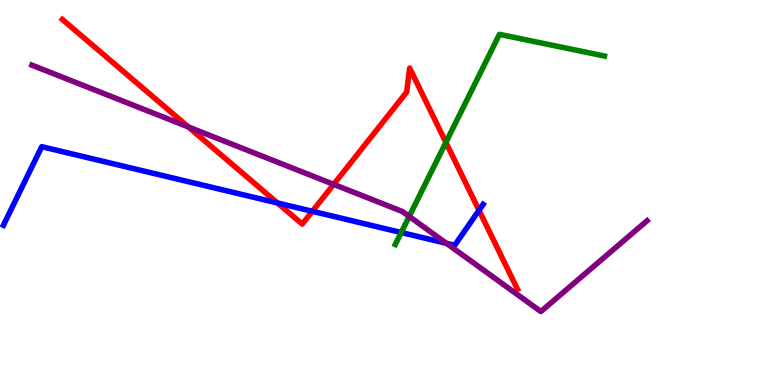[{'lines': ['blue', 'red'], 'intersections': [{'x': 3.58, 'y': 4.73}, {'x': 4.03, 'y': 4.51}, {'x': 6.18, 'y': 4.54}]}, {'lines': ['green', 'red'], 'intersections': [{'x': 5.75, 'y': 6.3}]}, {'lines': ['purple', 'red'], 'intersections': [{'x': 2.43, 'y': 6.7}, {'x': 4.31, 'y': 5.21}]}, {'lines': ['blue', 'green'], 'intersections': [{'x': 5.18, 'y': 3.96}]}, {'lines': ['blue', 'purple'], 'intersections': [{'x': 5.76, 'y': 3.68}]}, {'lines': ['green', 'purple'], 'intersections': [{'x': 5.28, 'y': 4.38}]}]